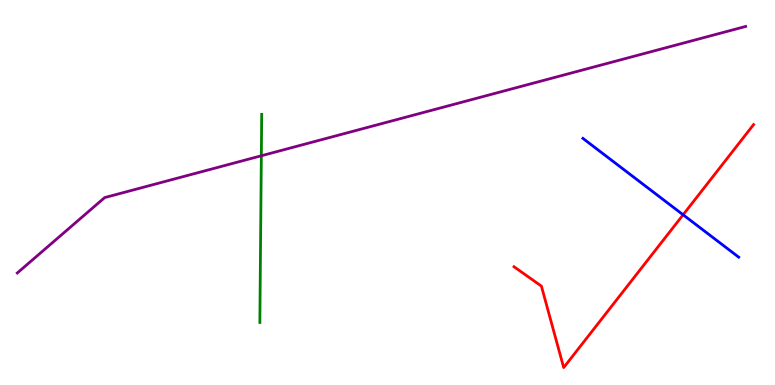[{'lines': ['blue', 'red'], 'intersections': [{'x': 8.81, 'y': 4.42}]}, {'lines': ['green', 'red'], 'intersections': []}, {'lines': ['purple', 'red'], 'intersections': []}, {'lines': ['blue', 'green'], 'intersections': []}, {'lines': ['blue', 'purple'], 'intersections': []}, {'lines': ['green', 'purple'], 'intersections': [{'x': 3.37, 'y': 5.95}]}]